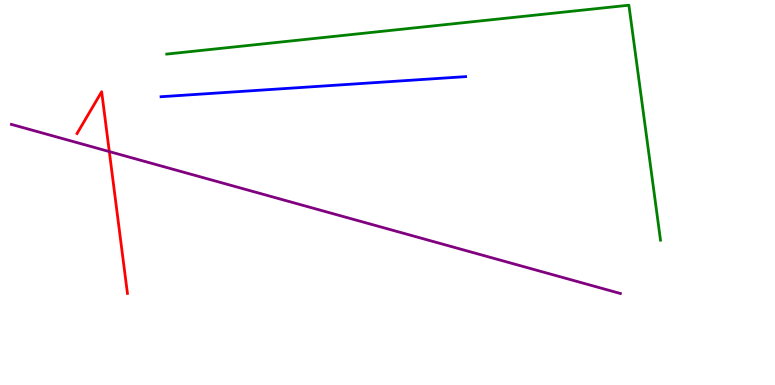[{'lines': ['blue', 'red'], 'intersections': []}, {'lines': ['green', 'red'], 'intersections': []}, {'lines': ['purple', 'red'], 'intersections': [{'x': 1.41, 'y': 6.06}]}, {'lines': ['blue', 'green'], 'intersections': []}, {'lines': ['blue', 'purple'], 'intersections': []}, {'lines': ['green', 'purple'], 'intersections': []}]